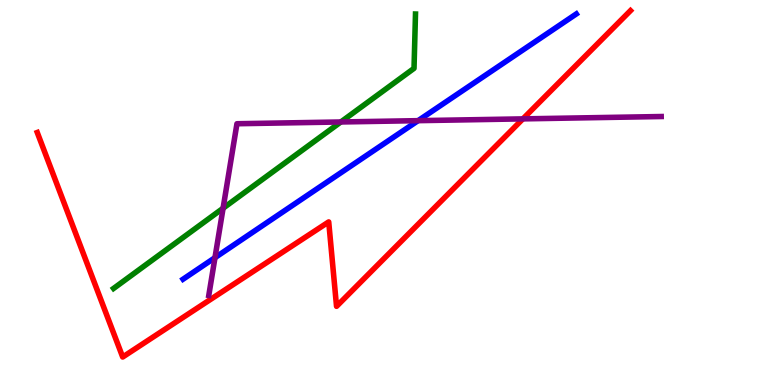[{'lines': ['blue', 'red'], 'intersections': []}, {'lines': ['green', 'red'], 'intersections': []}, {'lines': ['purple', 'red'], 'intersections': [{'x': 6.75, 'y': 6.91}]}, {'lines': ['blue', 'green'], 'intersections': []}, {'lines': ['blue', 'purple'], 'intersections': [{'x': 2.77, 'y': 3.31}, {'x': 5.39, 'y': 6.87}]}, {'lines': ['green', 'purple'], 'intersections': [{'x': 2.88, 'y': 4.59}, {'x': 4.4, 'y': 6.83}]}]